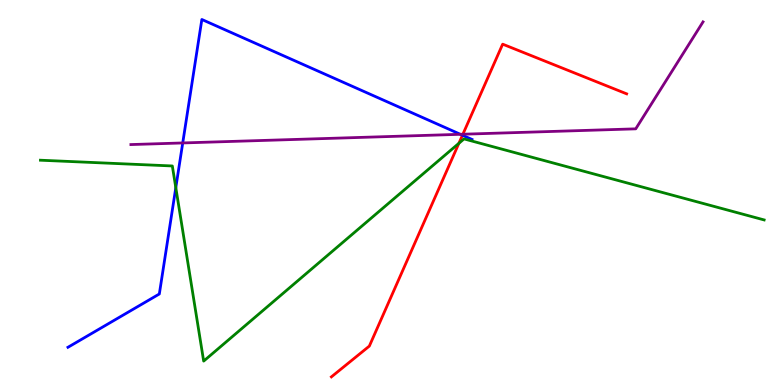[{'lines': ['blue', 'red'], 'intersections': [{'x': 5.97, 'y': 6.49}]}, {'lines': ['green', 'red'], 'intersections': [{'x': 5.92, 'y': 6.28}]}, {'lines': ['purple', 'red'], 'intersections': [{'x': 5.97, 'y': 6.51}]}, {'lines': ['blue', 'green'], 'intersections': [{'x': 2.27, 'y': 5.13}]}, {'lines': ['blue', 'purple'], 'intersections': [{'x': 2.36, 'y': 6.29}, {'x': 5.94, 'y': 6.51}]}, {'lines': ['green', 'purple'], 'intersections': []}]